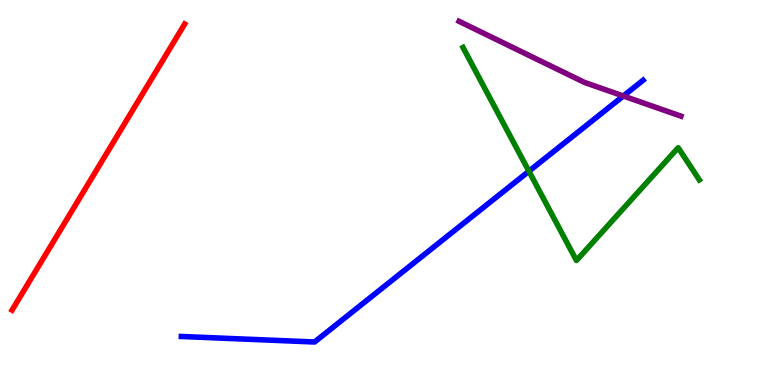[{'lines': ['blue', 'red'], 'intersections': []}, {'lines': ['green', 'red'], 'intersections': []}, {'lines': ['purple', 'red'], 'intersections': []}, {'lines': ['blue', 'green'], 'intersections': [{'x': 6.82, 'y': 5.55}]}, {'lines': ['blue', 'purple'], 'intersections': [{'x': 8.04, 'y': 7.51}]}, {'lines': ['green', 'purple'], 'intersections': []}]